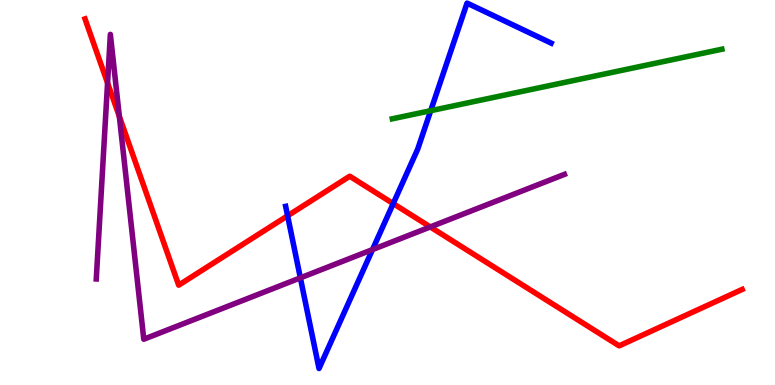[{'lines': ['blue', 'red'], 'intersections': [{'x': 3.71, 'y': 4.39}, {'x': 5.07, 'y': 4.71}]}, {'lines': ['green', 'red'], 'intersections': []}, {'lines': ['purple', 'red'], 'intersections': [{'x': 1.39, 'y': 7.84}, {'x': 1.54, 'y': 6.97}, {'x': 5.55, 'y': 4.11}]}, {'lines': ['blue', 'green'], 'intersections': [{'x': 5.56, 'y': 7.12}]}, {'lines': ['blue', 'purple'], 'intersections': [{'x': 3.88, 'y': 2.78}, {'x': 4.81, 'y': 3.52}]}, {'lines': ['green', 'purple'], 'intersections': []}]